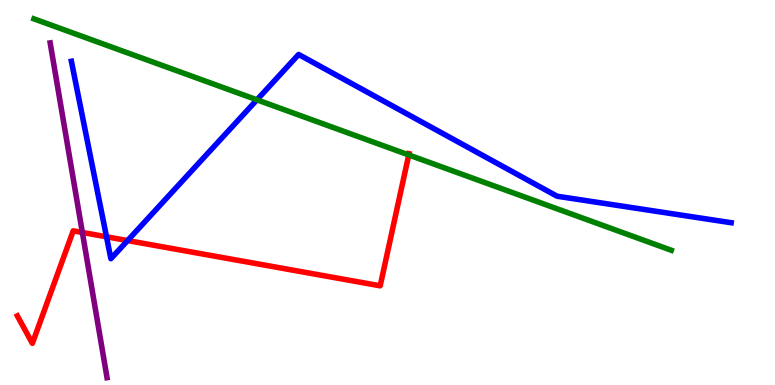[{'lines': ['blue', 'red'], 'intersections': [{'x': 1.37, 'y': 3.85}, {'x': 1.65, 'y': 3.75}]}, {'lines': ['green', 'red'], 'intersections': [{'x': 5.27, 'y': 5.98}]}, {'lines': ['purple', 'red'], 'intersections': [{'x': 1.06, 'y': 3.96}]}, {'lines': ['blue', 'green'], 'intersections': [{'x': 3.32, 'y': 7.41}]}, {'lines': ['blue', 'purple'], 'intersections': []}, {'lines': ['green', 'purple'], 'intersections': []}]